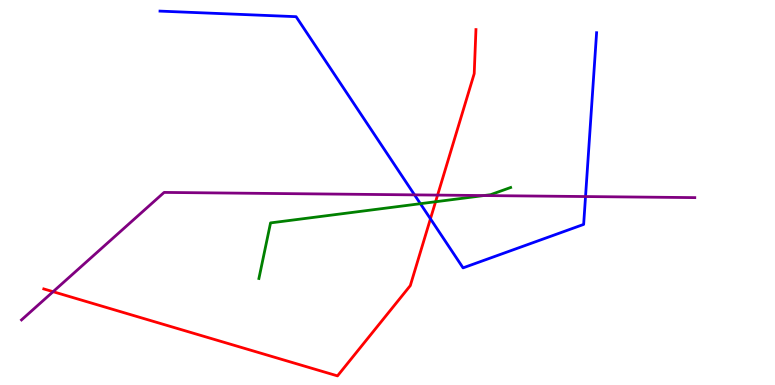[{'lines': ['blue', 'red'], 'intersections': [{'x': 5.55, 'y': 4.32}]}, {'lines': ['green', 'red'], 'intersections': [{'x': 5.62, 'y': 4.76}]}, {'lines': ['purple', 'red'], 'intersections': [{'x': 0.685, 'y': 2.42}, {'x': 5.65, 'y': 4.93}]}, {'lines': ['blue', 'green'], 'intersections': [{'x': 5.42, 'y': 4.71}]}, {'lines': ['blue', 'purple'], 'intersections': [{'x': 5.35, 'y': 4.94}, {'x': 7.56, 'y': 4.89}]}, {'lines': ['green', 'purple'], 'intersections': [{'x': 6.24, 'y': 4.92}]}]